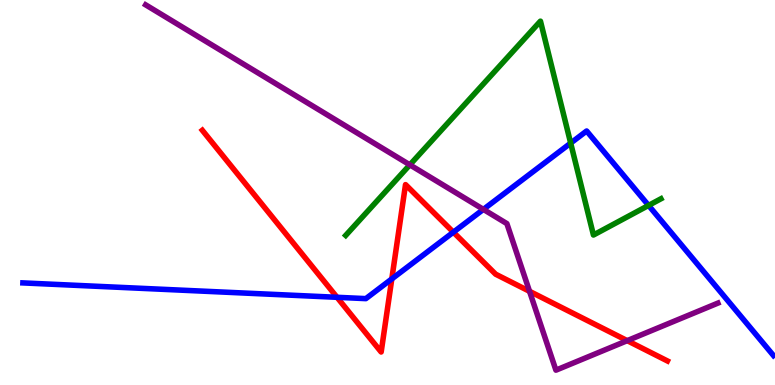[{'lines': ['blue', 'red'], 'intersections': [{'x': 4.35, 'y': 2.28}, {'x': 5.06, 'y': 2.76}, {'x': 5.85, 'y': 3.97}]}, {'lines': ['green', 'red'], 'intersections': []}, {'lines': ['purple', 'red'], 'intersections': [{'x': 6.83, 'y': 2.43}, {'x': 8.09, 'y': 1.15}]}, {'lines': ['blue', 'green'], 'intersections': [{'x': 7.36, 'y': 6.28}, {'x': 8.37, 'y': 4.66}]}, {'lines': ['blue', 'purple'], 'intersections': [{'x': 6.24, 'y': 4.56}]}, {'lines': ['green', 'purple'], 'intersections': [{'x': 5.29, 'y': 5.72}]}]